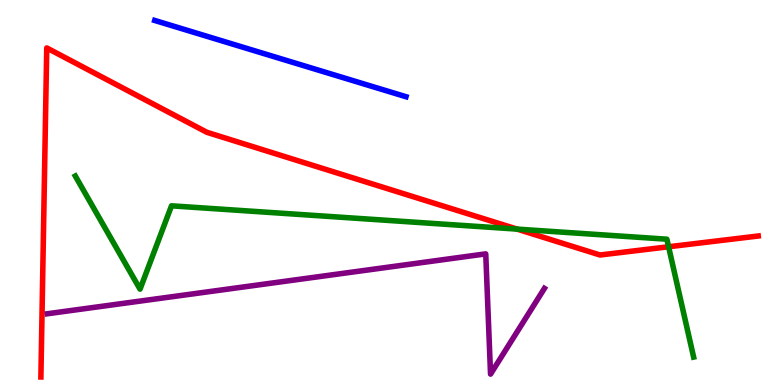[{'lines': ['blue', 'red'], 'intersections': []}, {'lines': ['green', 'red'], 'intersections': [{'x': 6.67, 'y': 4.05}, {'x': 8.63, 'y': 3.59}]}, {'lines': ['purple', 'red'], 'intersections': []}, {'lines': ['blue', 'green'], 'intersections': []}, {'lines': ['blue', 'purple'], 'intersections': []}, {'lines': ['green', 'purple'], 'intersections': []}]